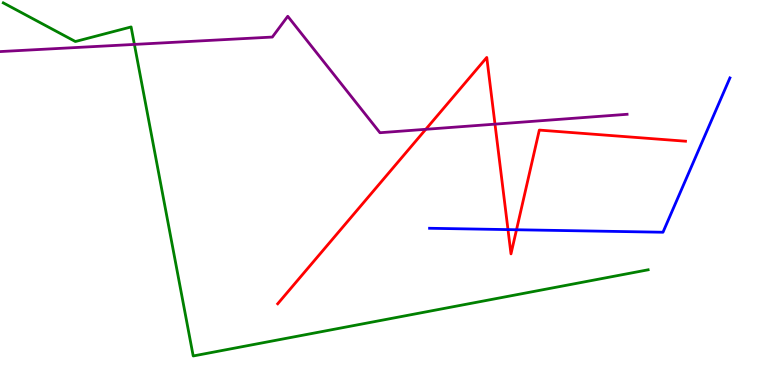[{'lines': ['blue', 'red'], 'intersections': [{'x': 6.55, 'y': 4.04}, {'x': 6.66, 'y': 4.03}]}, {'lines': ['green', 'red'], 'intersections': []}, {'lines': ['purple', 'red'], 'intersections': [{'x': 5.49, 'y': 6.64}, {'x': 6.39, 'y': 6.78}]}, {'lines': ['blue', 'green'], 'intersections': []}, {'lines': ['blue', 'purple'], 'intersections': []}, {'lines': ['green', 'purple'], 'intersections': [{'x': 1.73, 'y': 8.85}]}]